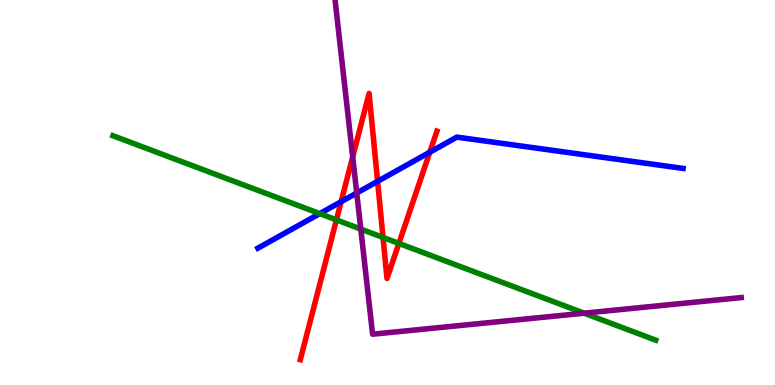[{'lines': ['blue', 'red'], 'intersections': [{'x': 4.4, 'y': 4.76}, {'x': 4.87, 'y': 5.29}, {'x': 5.55, 'y': 6.05}]}, {'lines': ['green', 'red'], 'intersections': [{'x': 4.34, 'y': 4.29}, {'x': 4.94, 'y': 3.83}, {'x': 5.15, 'y': 3.68}]}, {'lines': ['purple', 'red'], 'intersections': [{'x': 4.55, 'y': 5.92}]}, {'lines': ['blue', 'green'], 'intersections': [{'x': 4.13, 'y': 4.45}]}, {'lines': ['blue', 'purple'], 'intersections': [{'x': 4.6, 'y': 4.99}]}, {'lines': ['green', 'purple'], 'intersections': [{'x': 4.66, 'y': 4.05}, {'x': 7.54, 'y': 1.87}]}]